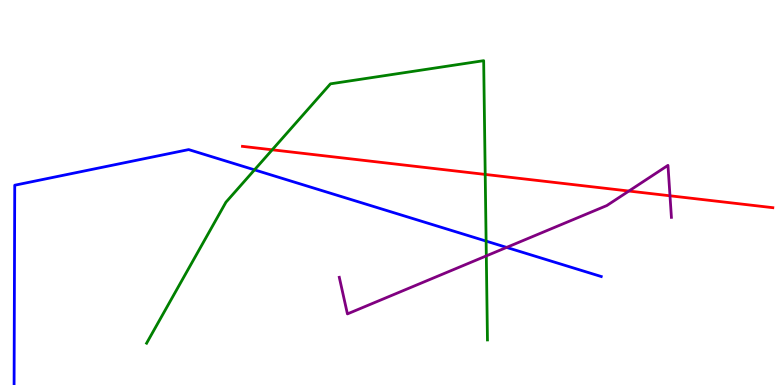[{'lines': ['blue', 'red'], 'intersections': []}, {'lines': ['green', 'red'], 'intersections': [{'x': 3.51, 'y': 6.11}, {'x': 6.26, 'y': 5.47}]}, {'lines': ['purple', 'red'], 'intersections': [{'x': 8.11, 'y': 5.04}, {'x': 8.64, 'y': 4.91}]}, {'lines': ['blue', 'green'], 'intersections': [{'x': 3.28, 'y': 5.59}, {'x': 6.27, 'y': 3.74}]}, {'lines': ['blue', 'purple'], 'intersections': [{'x': 6.54, 'y': 3.57}]}, {'lines': ['green', 'purple'], 'intersections': [{'x': 6.28, 'y': 3.35}]}]